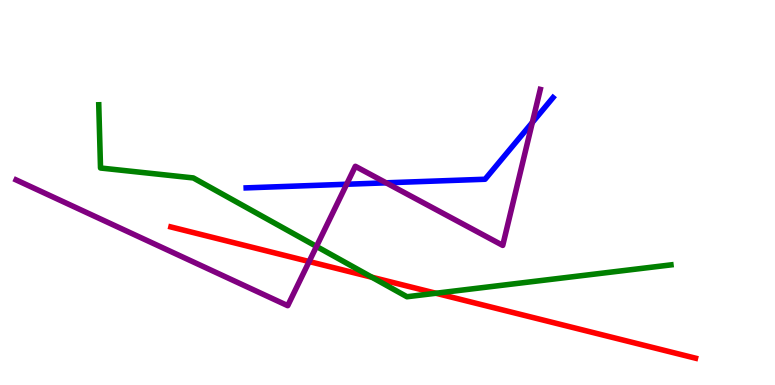[{'lines': ['blue', 'red'], 'intersections': []}, {'lines': ['green', 'red'], 'intersections': [{'x': 4.8, 'y': 2.8}, {'x': 5.62, 'y': 2.38}]}, {'lines': ['purple', 'red'], 'intersections': [{'x': 3.99, 'y': 3.21}]}, {'lines': ['blue', 'green'], 'intersections': []}, {'lines': ['blue', 'purple'], 'intersections': [{'x': 4.47, 'y': 5.21}, {'x': 4.98, 'y': 5.25}, {'x': 6.87, 'y': 6.82}]}, {'lines': ['green', 'purple'], 'intersections': [{'x': 4.08, 'y': 3.6}]}]